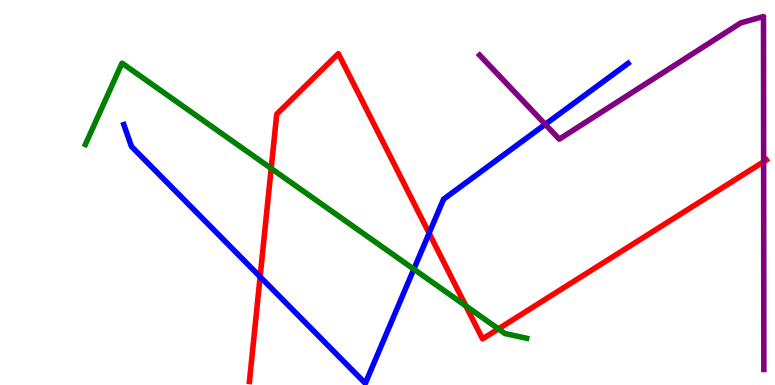[{'lines': ['blue', 'red'], 'intersections': [{'x': 3.36, 'y': 2.81}, {'x': 5.54, 'y': 3.94}]}, {'lines': ['green', 'red'], 'intersections': [{'x': 3.5, 'y': 5.62}, {'x': 6.01, 'y': 2.05}, {'x': 6.43, 'y': 1.46}]}, {'lines': ['purple', 'red'], 'intersections': [{'x': 9.85, 'y': 5.8}]}, {'lines': ['blue', 'green'], 'intersections': [{'x': 5.34, 'y': 3.01}]}, {'lines': ['blue', 'purple'], 'intersections': [{'x': 7.04, 'y': 6.77}]}, {'lines': ['green', 'purple'], 'intersections': []}]